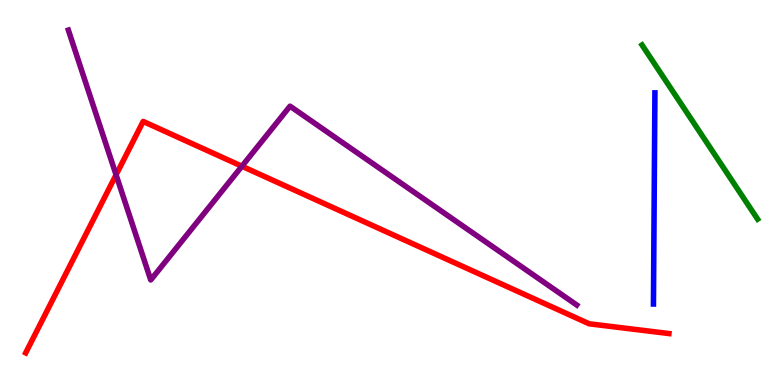[{'lines': ['blue', 'red'], 'intersections': []}, {'lines': ['green', 'red'], 'intersections': []}, {'lines': ['purple', 'red'], 'intersections': [{'x': 1.5, 'y': 5.46}, {'x': 3.12, 'y': 5.68}]}, {'lines': ['blue', 'green'], 'intersections': []}, {'lines': ['blue', 'purple'], 'intersections': []}, {'lines': ['green', 'purple'], 'intersections': []}]